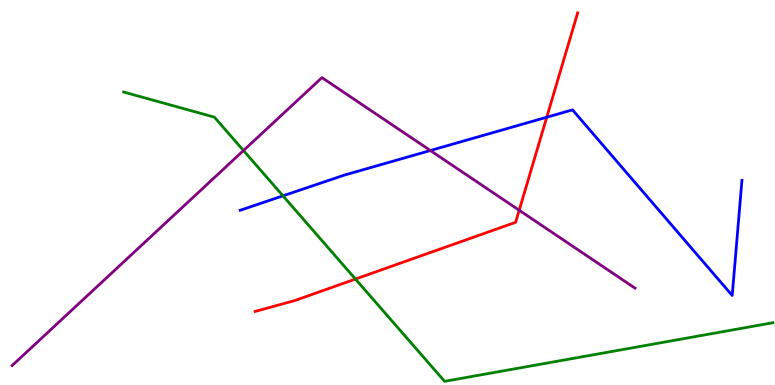[{'lines': ['blue', 'red'], 'intersections': [{'x': 7.05, 'y': 6.96}]}, {'lines': ['green', 'red'], 'intersections': [{'x': 4.59, 'y': 2.75}]}, {'lines': ['purple', 'red'], 'intersections': [{'x': 6.7, 'y': 4.54}]}, {'lines': ['blue', 'green'], 'intersections': [{'x': 3.65, 'y': 4.91}]}, {'lines': ['blue', 'purple'], 'intersections': [{'x': 5.55, 'y': 6.09}]}, {'lines': ['green', 'purple'], 'intersections': [{'x': 3.14, 'y': 6.09}]}]